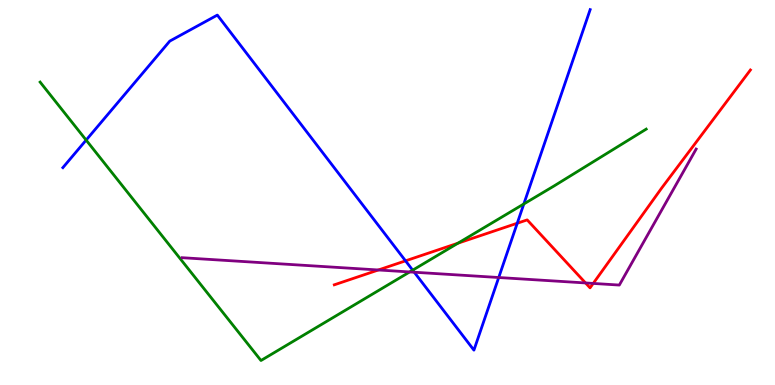[{'lines': ['blue', 'red'], 'intersections': [{'x': 5.23, 'y': 3.22}, {'x': 6.67, 'y': 4.2}]}, {'lines': ['green', 'red'], 'intersections': [{'x': 5.91, 'y': 3.68}]}, {'lines': ['purple', 'red'], 'intersections': [{'x': 4.88, 'y': 2.99}, {'x': 7.56, 'y': 2.65}, {'x': 7.65, 'y': 2.64}]}, {'lines': ['blue', 'green'], 'intersections': [{'x': 1.11, 'y': 6.36}, {'x': 5.32, 'y': 2.98}, {'x': 6.76, 'y': 4.7}]}, {'lines': ['blue', 'purple'], 'intersections': [{'x': 5.35, 'y': 2.93}, {'x': 6.44, 'y': 2.79}]}, {'lines': ['green', 'purple'], 'intersections': [{'x': 5.29, 'y': 2.94}]}]